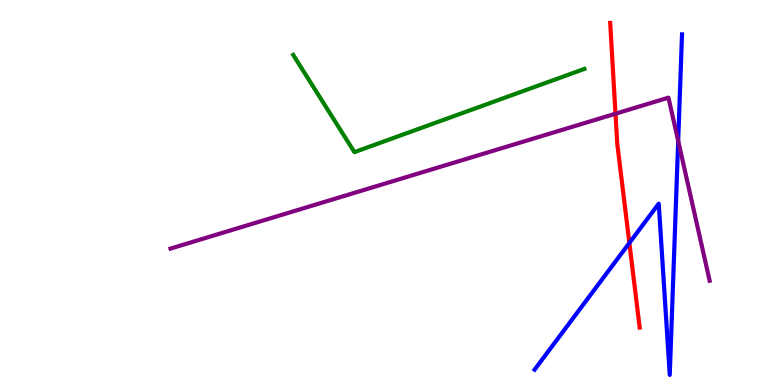[{'lines': ['blue', 'red'], 'intersections': [{'x': 8.12, 'y': 3.69}]}, {'lines': ['green', 'red'], 'intersections': []}, {'lines': ['purple', 'red'], 'intersections': [{'x': 7.94, 'y': 7.05}]}, {'lines': ['blue', 'green'], 'intersections': []}, {'lines': ['blue', 'purple'], 'intersections': [{'x': 8.75, 'y': 6.34}]}, {'lines': ['green', 'purple'], 'intersections': []}]